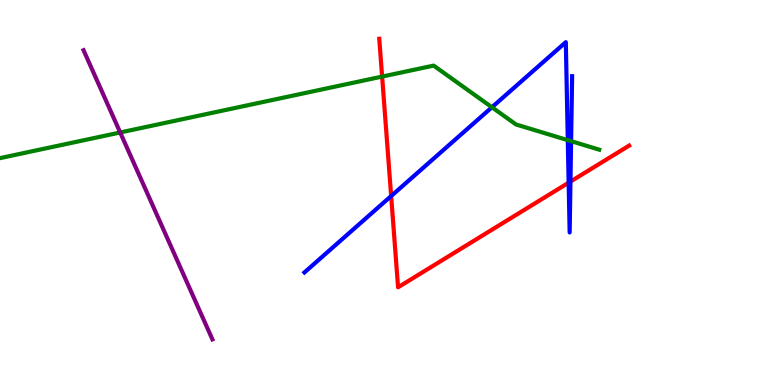[{'lines': ['blue', 'red'], 'intersections': [{'x': 5.05, 'y': 4.91}, {'x': 7.34, 'y': 5.25}, {'x': 7.36, 'y': 5.28}]}, {'lines': ['green', 'red'], 'intersections': [{'x': 4.93, 'y': 8.01}]}, {'lines': ['purple', 'red'], 'intersections': []}, {'lines': ['blue', 'green'], 'intersections': [{'x': 6.35, 'y': 7.21}, {'x': 7.33, 'y': 6.36}, {'x': 7.37, 'y': 6.33}]}, {'lines': ['blue', 'purple'], 'intersections': []}, {'lines': ['green', 'purple'], 'intersections': [{'x': 1.55, 'y': 6.56}]}]